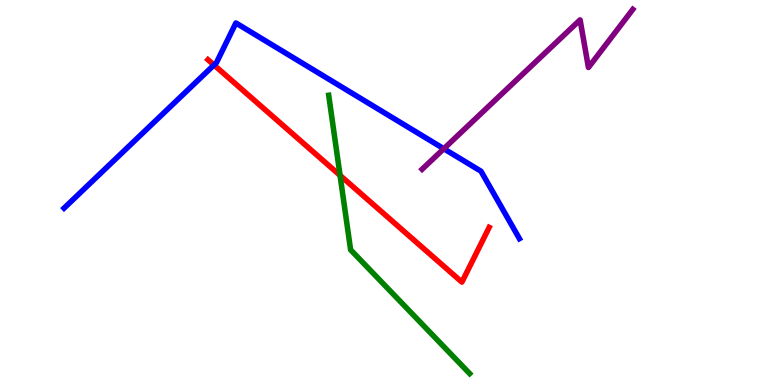[{'lines': ['blue', 'red'], 'intersections': [{'x': 2.76, 'y': 8.31}]}, {'lines': ['green', 'red'], 'intersections': [{'x': 4.39, 'y': 5.44}]}, {'lines': ['purple', 'red'], 'intersections': []}, {'lines': ['blue', 'green'], 'intersections': []}, {'lines': ['blue', 'purple'], 'intersections': [{'x': 5.73, 'y': 6.14}]}, {'lines': ['green', 'purple'], 'intersections': []}]